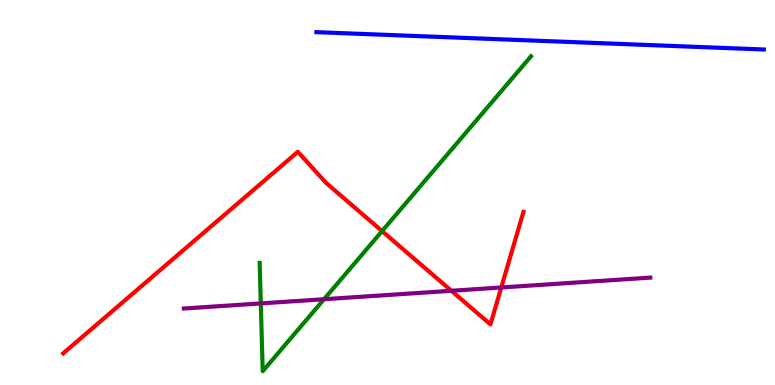[{'lines': ['blue', 'red'], 'intersections': []}, {'lines': ['green', 'red'], 'intersections': [{'x': 4.93, 'y': 4.0}]}, {'lines': ['purple', 'red'], 'intersections': [{'x': 5.82, 'y': 2.45}, {'x': 6.47, 'y': 2.53}]}, {'lines': ['blue', 'green'], 'intersections': []}, {'lines': ['blue', 'purple'], 'intersections': []}, {'lines': ['green', 'purple'], 'intersections': [{'x': 3.37, 'y': 2.12}, {'x': 4.18, 'y': 2.23}]}]